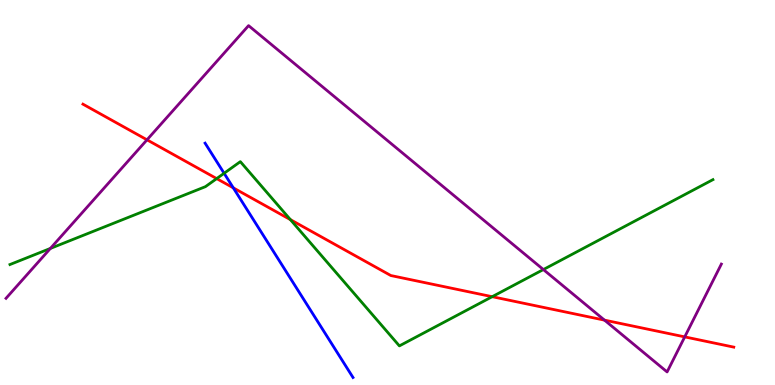[{'lines': ['blue', 'red'], 'intersections': [{'x': 3.01, 'y': 5.12}]}, {'lines': ['green', 'red'], 'intersections': [{'x': 2.8, 'y': 5.36}, {'x': 3.75, 'y': 4.3}, {'x': 6.35, 'y': 2.29}]}, {'lines': ['purple', 'red'], 'intersections': [{'x': 1.9, 'y': 6.37}, {'x': 7.8, 'y': 1.68}, {'x': 8.84, 'y': 1.25}]}, {'lines': ['blue', 'green'], 'intersections': [{'x': 2.89, 'y': 5.5}]}, {'lines': ['blue', 'purple'], 'intersections': []}, {'lines': ['green', 'purple'], 'intersections': [{'x': 0.65, 'y': 3.55}, {'x': 7.01, 'y': 3.0}]}]